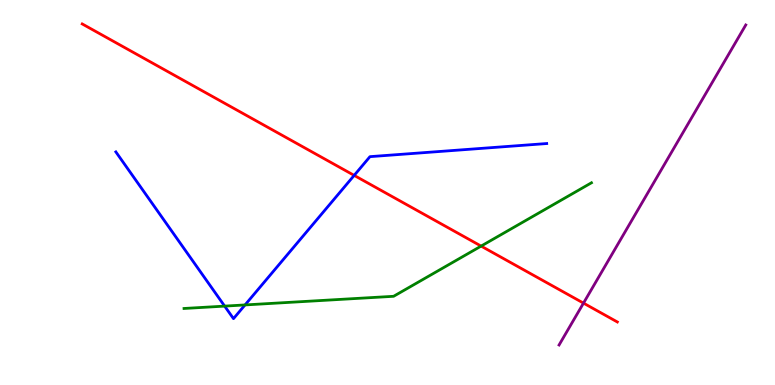[{'lines': ['blue', 'red'], 'intersections': [{'x': 4.57, 'y': 5.44}]}, {'lines': ['green', 'red'], 'intersections': [{'x': 6.21, 'y': 3.61}]}, {'lines': ['purple', 'red'], 'intersections': [{'x': 7.53, 'y': 2.13}]}, {'lines': ['blue', 'green'], 'intersections': [{'x': 2.9, 'y': 2.05}, {'x': 3.16, 'y': 2.08}]}, {'lines': ['blue', 'purple'], 'intersections': []}, {'lines': ['green', 'purple'], 'intersections': []}]